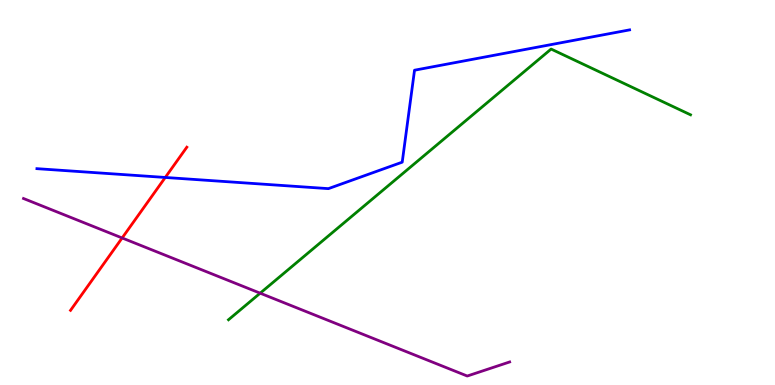[{'lines': ['blue', 'red'], 'intersections': [{'x': 2.13, 'y': 5.39}]}, {'lines': ['green', 'red'], 'intersections': []}, {'lines': ['purple', 'red'], 'intersections': [{'x': 1.58, 'y': 3.82}]}, {'lines': ['blue', 'green'], 'intersections': []}, {'lines': ['blue', 'purple'], 'intersections': []}, {'lines': ['green', 'purple'], 'intersections': [{'x': 3.36, 'y': 2.38}]}]